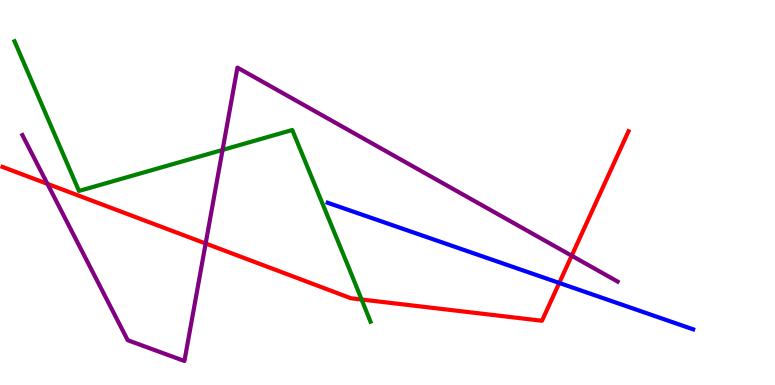[{'lines': ['blue', 'red'], 'intersections': [{'x': 7.22, 'y': 2.65}]}, {'lines': ['green', 'red'], 'intersections': [{'x': 4.67, 'y': 2.22}]}, {'lines': ['purple', 'red'], 'intersections': [{'x': 0.612, 'y': 5.22}, {'x': 2.65, 'y': 3.68}, {'x': 7.38, 'y': 3.36}]}, {'lines': ['blue', 'green'], 'intersections': []}, {'lines': ['blue', 'purple'], 'intersections': []}, {'lines': ['green', 'purple'], 'intersections': [{'x': 2.87, 'y': 6.11}]}]